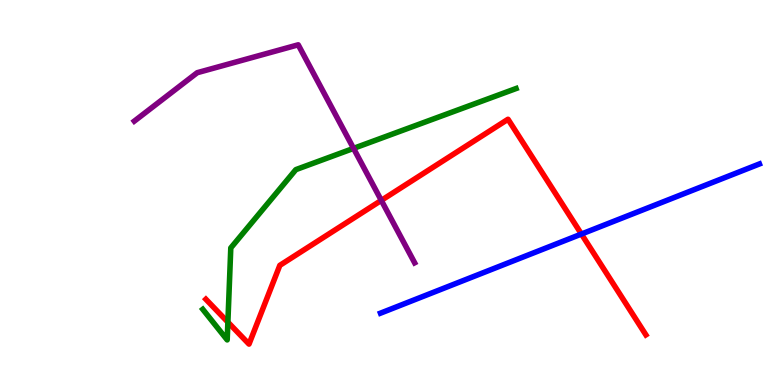[{'lines': ['blue', 'red'], 'intersections': [{'x': 7.5, 'y': 3.92}]}, {'lines': ['green', 'red'], 'intersections': [{'x': 2.94, 'y': 1.63}]}, {'lines': ['purple', 'red'], 'intersections': [{'x': 4.92, 'y': 4.8}]}, {'lines': ['blue', 'green'], 'intersections': []}, {'lines': ['blue', 'purple'], 'intersections': []}, {'lines': ['green', 'purple'], 'intersections': [{'x': 4.56, 'y': 6.15}]}]